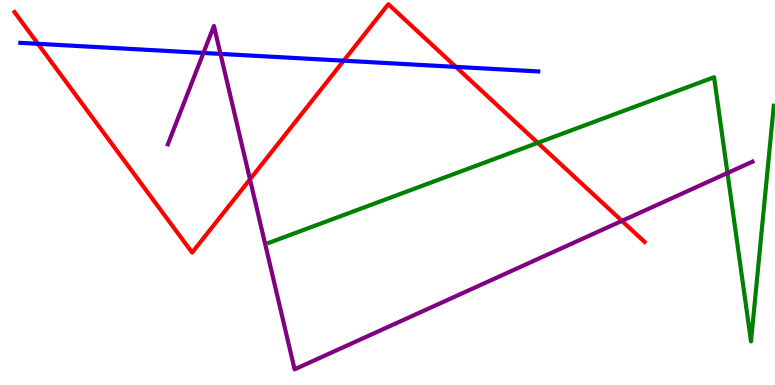[{'lines': ['blue', 'red'], 'intersections': [{'x': 0.49, 'y': 8.86}, {'x': 4.43, 'y': 8.42}, {'x': 5.88, 'y': 8.26}]}, {'lines': ['green', 'red'], 'intersections': [{'x': 6.94, 'y': 6.29}]}, {'lines': ['purple', 'red'], 'intersections': [{'x': 3.23, 'y': 5.34}, {'x': 8.02, 'y': 4.26}]}, {'lines': ['blue', 'green'], 'intersections': []}, {'lines': ['blue', 'purple'], 'intersections': [{'x': 2.62, 'y': 8.62}, {'x': 2.85, 'y': 8.6}]}, {'lines': ['green', 'purple'], 'intersections': [{'x': 9.39, 'y': 5.51}]}]